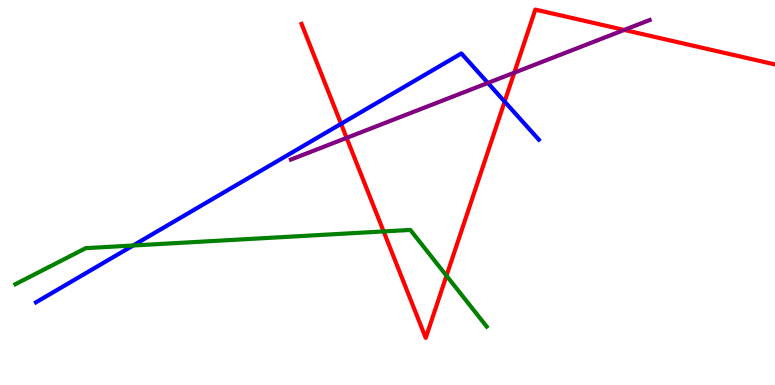[{'lines': ['blue', 'red'], 'intersections': [{'x': 4.4, 'y': 6.78}, {'x': 6.51, 'y': 7.36}]}, {'lines': ['green', 'red'], 'intersections': [{'x': 4.95, 'y': 3.99}, {'x': 5.76, 'y': 2.84}]}, {'lines': ['purple', 'red'], 'intersections': [{'x': 4.47, 'y': 6.42}, {'x': 6.64, 'y': 8.11}, {'x': 8.05, 'y': 9.22}]}, {'lines': ['blue', 'green'], 'intersections': [{'x': 1.72, 'y': 3.62}]}, {'lines': ['blue', 'purple'], 'intersections': [{'x': 6.3, 'y': 7.85}]}, {'lines': ['green', 'purple'], 'intersections': []}]